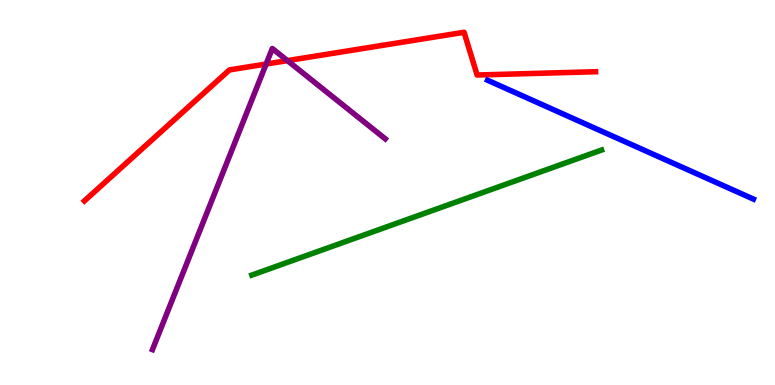[{'lines': ['blue', 'red'], 'intersections': []}, {'lines': ['green', 'red'], 'intersections': []}, {'lines': ['purple', 'red'], 'intersections': [{'x': 3.43, 'y': 8.34}, {'x': 3.71, 'y': 8.43}]}, {'lines': ['blue', 'green'], 'intersections': []}, {'lines': ['blue', 'purple'], 'intersections': []}, {'lines': ['green', 'purple'], 'intersections': []}]